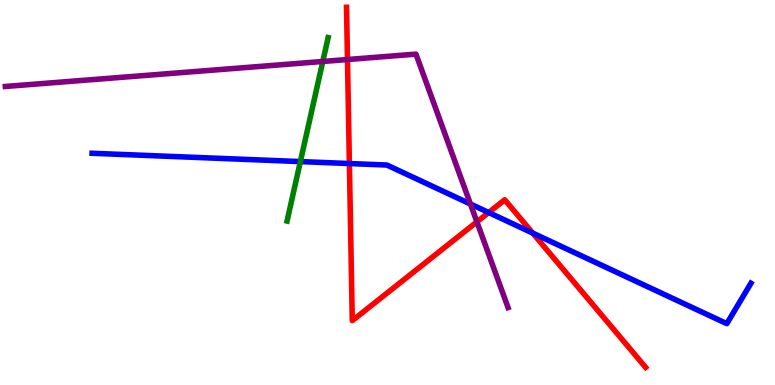[{'lines': ['blue', 'red'], 'intersections': [{'x': 4.51, 'y': 5.75}, {'x': 6.31, 'y': 4.48}, {'x': 6.87, 'y': 3.95}]}, {'lines': ['green', 'red'], 'intersections': []}, {'lines': ['purple', 'red'], 'intersections': [{'x': 4.48, 'y': 8.45}, {'x': 6.15, 'y': 4.24}]}, {'lines': ['blue', 'green'], 'intersections': [{'x': 3.88, 'y': 5.8}]}, {'lines': ['blue', 'purple'], 'intersections': [{'x': 6.07, 'y': 4.7}]}, {'lines': ['green', 'purple'], 'intersections': [{'x': 4.17, 'y': 8.4}]}]